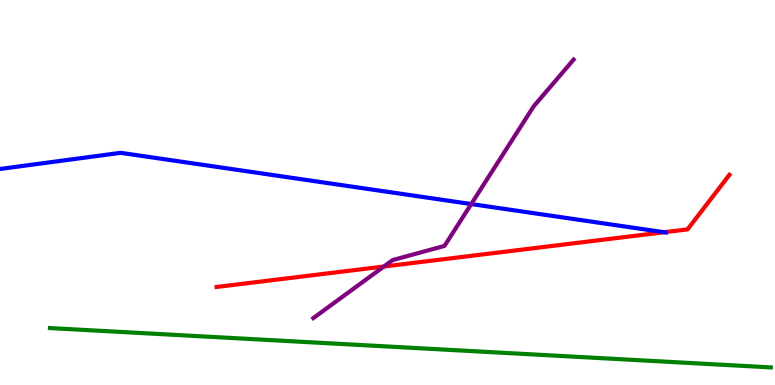[{'lines': ['blue', 'red'], 'intersections': [{'x': 8.57, 'y': 3.97}]}, {'lines': ['green', 'red'], 'intersections': []}, {'lines': ['purple', 'red'], 'intersections': [{'x': 4.95, 'y': 3.08}]}, {'lines': ['blue', 'green'], 'intersections': []}, {'lines': ['blue', 'purple'], 'intersections': [{'x': 6.08, 'y': 4.7}]}, {'lines': ['green', 'purple'], 'intersections': []}]